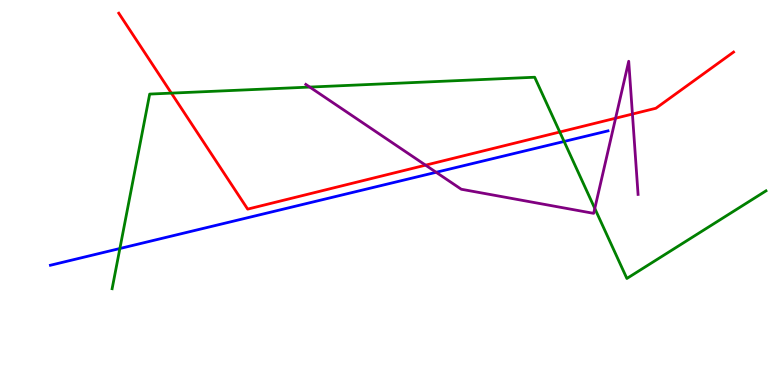[{'lines': ['blue', 'red'], 'intersections': []}, {'lines': ['green', 'red'], 'intersections': [{'x': 2.21, 'y': 7.58}, {'x': 7.22, 'y': 6.57}]}, {'lines': ['purple', 'red'], 'intersections': [{'x': 5.49, 'y': 5.71}, {'x': 7.94, 'y': 6.93}, {'x': 8.16, 'y': 7.04}]}, {'lines': ['blue', 'green'], 'intersections': [{'x': 1.55, 'y': 3.55}, {'x': 7.28, 'y': 6.33}]}, {'lines': ['blue', 'purple'], 'intersections': [{'x': 5.63, 'y': 5.52}]}, {'lines': ['green', 'purple'], 'intersections': [{'x': 4.0, 'y': 7.74}, {'x': 7.67, 'y': 4.59}]}]